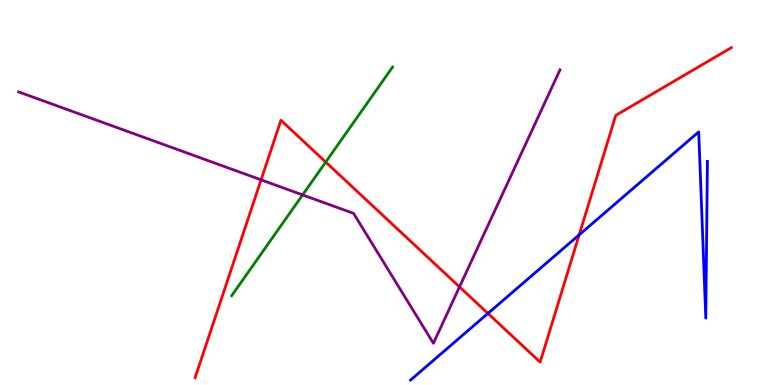[{'lines': ['blue', 'red'], 'intersections': [{'x': 6.3, 'y': 1.86}, {'x': 7.47, 'y': 3.9}]}, {'lines': ['green', 'red'], 'intersections': [{'x': 4.2, 'y': 5.79}]}, {'lines': ['purple', 'red'], 'intersections': [{'x': 3.37, 'y': 5.33}, {'x': 5.93, 'y': 2.55}]}, {'lines': ['blue', 'green'], 'intersections': []}, {'lines': ['blue', 'purple'], 'intersections': []}, {'lines': ['green', 'purple'], 'intersections': [{'x': 3.9, 'y': 4.94}]}]